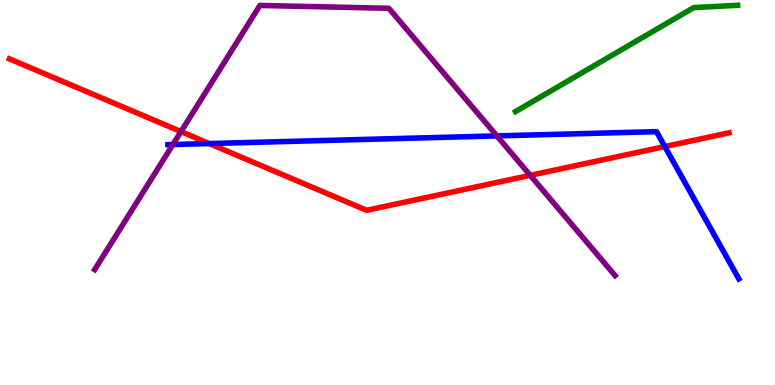[{'lines': ['blue', 'red'], 'intersections': [{'x': 2.7, 'y': 6.27}, {'x': 8.58, 'y': 6.19}]}, {'lines': ['green', 'red'], 'intersections': []}, {'lines': ['purple', 'red'], 'intersections': [{'x': 2.34, 'y': 6.58}, {'x': 6.84, 'y': 5.45}]}, {'lines': ['blue', 'green'], 'intersections': []}, {'lines': ['blue', 'purple'], 'intersections': [{'x': 2.23, 'y': 6.25}, {'x': 6.41, 'y': 6.47}]}, {'lines': ['green', 'purple'], 'intersections': []}]